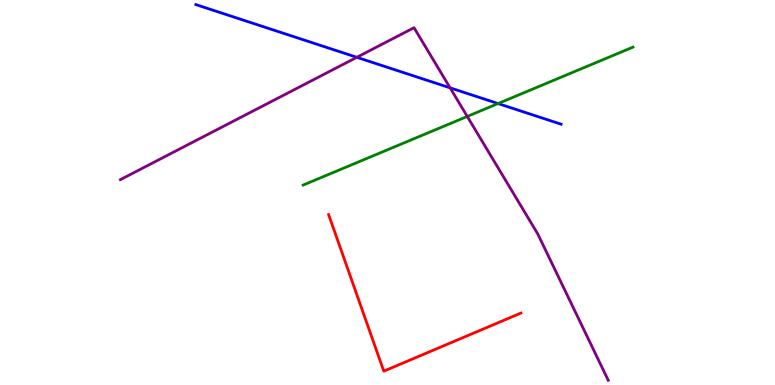[{'lines': ['blue', 'red'], 'intersections': []}, {'lines': ['green', 'red'], 'intersections': []}, {'lines': ['purple', 'red'], 'intersections': []}, {'lines': ['blue', 'green'], 'intersections': [{'x': 6.43, 'y': 7.31}]}, {'lines': ['blue', 'purple'], 'intersections': [{'x': 4.6, 'y': 8.51}, {'x': 5.81, 'y': 7.72}]}, {'lines': ['green', 'purple'], 'intersections': [{'x': 6.03, 'y': 6.98}]}]